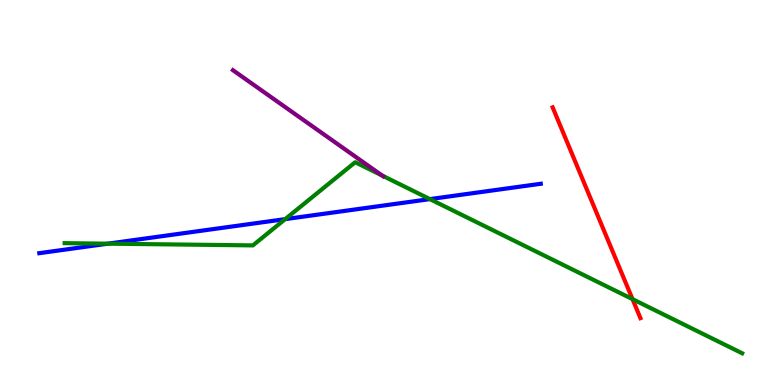[{'lines': ['blue', 'red'], 'intersections': []}, {'lines': ['green', 'red'], 'intersections': [{'x': 8.16, 'y': 2.23}]}, {'lines': ['purple', 'red'], 'intersections': []}, {'lines': ['blue', 'green'], 'intersections': [{'x': 1.39, 'y': 3.67}, {'x': 3.68, 'y': 4.31}, {'x': 5.55, 'y': 4.83}]}, {'lines': ['blue', 'purple'], 'intersections': []}, {'lines': ['green', 'purple'], 'intersections': [{'x': 4.93, 'y': 5.44}]}]